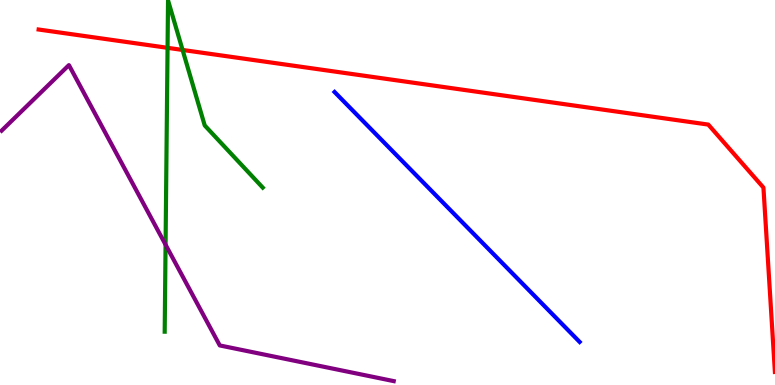[{'lines': ['blue', 'red'], 'intersections': []}, {'lines': ['green', 'red'], 'intersections': [{'x': 2.16, 'y': 8.76}, {'x': 2.36, 'y': 8.7}]}, {'lines': ['purple', 'red'], 'intersections': []}, {'lines': ['blue', 'green'], 'intersections': []}, {'lines': ['blue', 'purple'], 'intersections': []}, {'lines': ['green', 'purple'], 'intersections': [{'x': 2.14, 'y': 3.64}]}]